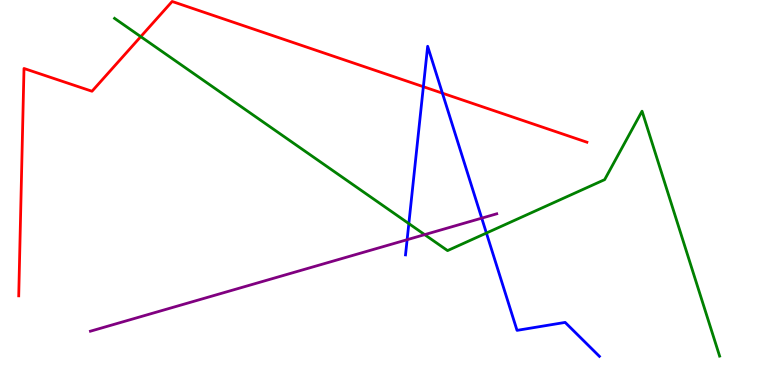[{'lines': ['blue', 'red'], 'intersections': [{'x': 5.46, 'y': 7.75}, {'x': 5.71, 'y': 7.58}]}, {'lines': ['green', 'red'], 'intersections': [{'x': 1.82, 'y': 9.05}]}, {'lines': ['purple', 'red'], 'intersections': []}, {'lines': ['blue', 'green'], 'intersections': [{'x': 5.28, 'y': 4.19}, {'x': 6.28, 'y': 3.95}]}, {'lines': ['blue', 'purple'], 'intersections': [{'x': 5.25, 'y': 3.77}, {'x': 6.22, 'y': 4.33}]}, {'lines': ['green', 'purple'], 'intersections': [{'x': 5.48, 'y': 3.91}]}]